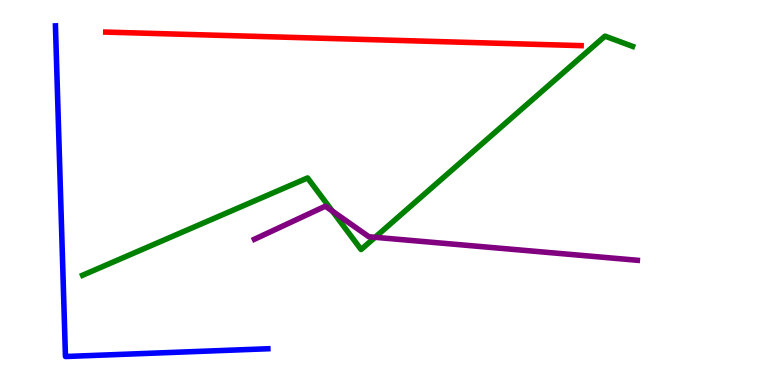[{'lines': ['blue', 'red'], 'intersections': []}, {'lines': ['green', 'red'], 'intersections': []}, {'lines': ['purple', 'red'], 'intersections': []}, {'lines': ['blue', 'green'], 'intersections': []}, {'lines': ['blue', 'purple'], 'intersections': []}, {'lines': ['green', 'purple'], 'intersections': [{'x': 4.29, 'y': 4.52}, {'x': 4.84, 'y': 3.84}]}]